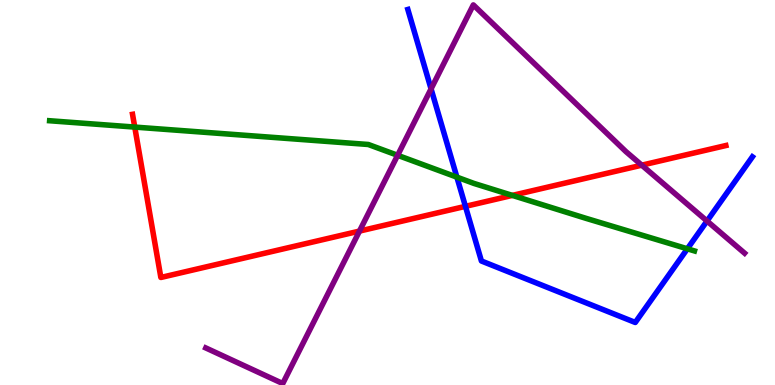[{'lines': ['blue', 'red'], 'intersections': [{'x': 6.01, 'y': 4.64}]}, {'lines': ['green', 'red'], 'intersections': [{'x': 1.74, 'y': 6.7}, {'x': 6.61, 'y': 4.92}]}, {'lines': ['purple', 'red'], 'intersections': [{'x': 4.64, 'y': 4.0}, {'x': 8.28, 'y': 5.71}]}, {'lines': ['blue', 'green'], 'intersections': [{'x': 5.9, 'y': 5.4}, {'x': 8.87, 'y': 3.54}]}, {'lines': ['blue', 'purple'], 'intersections': [{'x': 5.56, 'y': 7.69}, {'x': 9.12, 'y': 4.26}]}, {'lines': ['green', 'purple'], 'intersections': [{'x': 5.13, 'y': 5.97}]}]